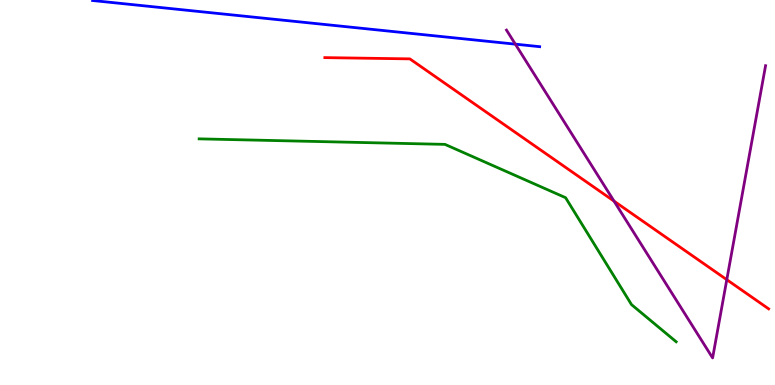[{'lines': ['blue', 'red'], 'intersections': []}, {'lines': ['green', 'red'], 'intersections': []}, {'lines': ['purple', 'red'], 'intersections': [{'x': 7.92, 'y': 4.78}, {'x': 9.38, 'y': 2.74}]}, {'lines': ['blue', 'green'], 'intersections': []}, {'lines': ['blue', 'purple'], 'intersections': [{'x': 6.65, 'y': 8.85}]}, {'lines': ['green', 'purple'], 'intersections': []}]